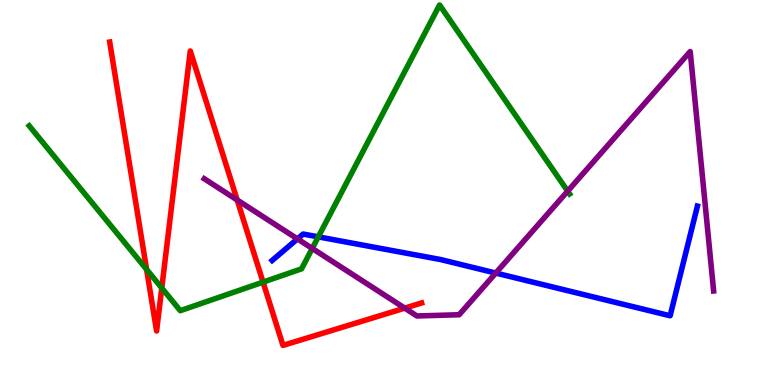[{'lines': ['blue', 'red'], 'intersections': []}, {'lines': ['green', 'red'], 'intersections': [{'x': 1.89, 'y': 3.0}, {'x': 2.09, 'y': 2.52}, {'x': 3.39, 'y': 2.67}]}, {'lines': ['purple', 'red'], 'intersections': [{'x': 3.06, 'y': 4.81}, {'x': 5.22, 'y': 2.0}]}, {'lines': ['blue', 'green'], 'intersections': [{'x': 4.11, 'y': 3.85}]}, {'lines': ['blue', 'purple'], 'intersections': [{'x': 3.84, 'y': 3.79}, {'x': 6.4, 'y': 2.91}]}, {'lines': ['green', 'purple'], 'intersections': [{'x': 4.03, 'y': 3.55}, {'x': 7.32, 'y': 5.04}]}]